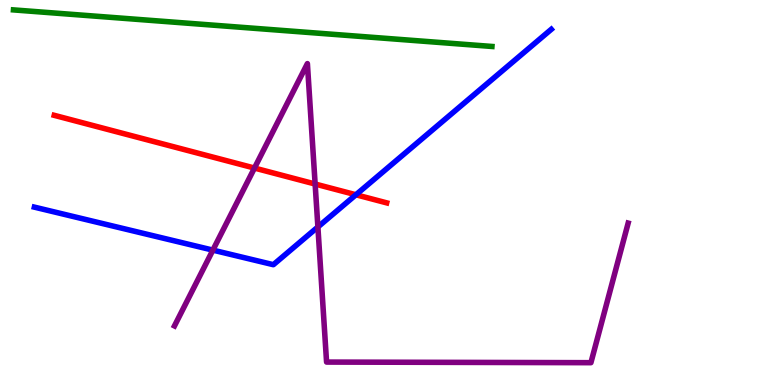[{'lines': ['blue', 'red'], 'intersections': [{'x': 4.59, 'y': 4.94}]}, {'lines': ['green', 'red'], 'intersections': []}, {'lines': ['purple', 'red'], 'intersections': [{'x': 3.28, 'y': 5.64}, {'x': 4.07, 'y': 5.22}]}, {'lines': ['blue', 'green'], 'intersections': []}, {'lines': ['blue', 'purple'], 'intersections': [{'x': 2.75, 'y': 3.5}, {'x': 4.1, 'y': 4.1}]}, {'lines': ['green', 'purple'], 'intersections': []}]